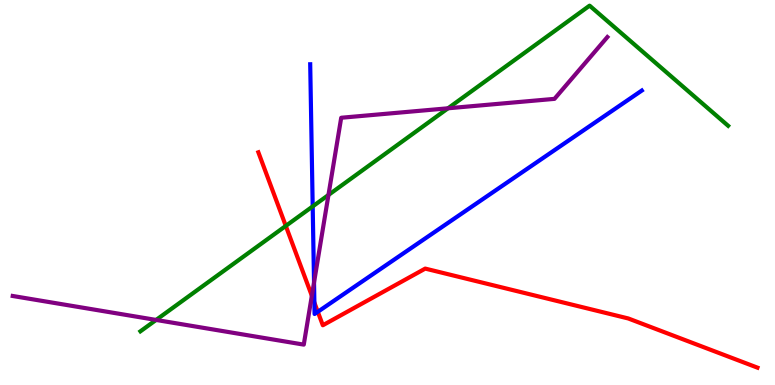[{'lines': ['blue', 'red'], 'intersections': [{'x': 4.06, 'y': 2.14}, {'x': 4.1, 'y': 1.9}]}, {'lines': ['green', 'red'], 'intersections': [{'x': 3.69, 'y': 4.13}]}, {'lines': ['purple', 'red'], 'intersections': [{'x': 4.02, 'y': 2.32}]}, {'lines': ['blue', 'green'], 'intersections': [{'x': 4.03, 'y': 4.64}]}, {'lines': ['blue', 'purple'], 'intersections': [{'x': 4.05, 'y': 2.66}]}, {'lines': ['green', 'purple'], 'intersections': [{'x': 2.01, 'y': 1.69}, {'x': 4.24, 'y': 4.94}, {'x': 5.78, 'y': 7.19}]}]